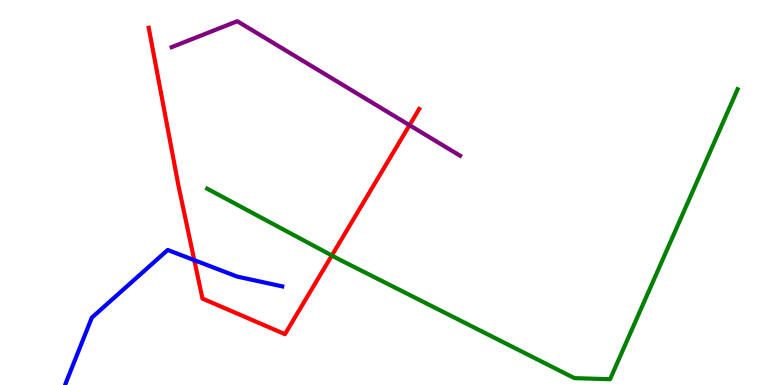[{'lines': ['blue', 'red'], 'intersections': [{'x': 2.51, 'y': 3.24}]}, {'lines': ['green', 'red'], 'intersections': [{'x': 4.28, 'y': 3.36}]}, {'lines': ['purple', 'red'], 'intersections': [{'x': 5.28, 'y': 6.75}]}, {'lines': ['blue', 'green'], 'intersections': []}, {'lines': ['blue', 'purple'], 'intersections': []}, {'lines': ['green', 'purple'], 'intersections': []}]